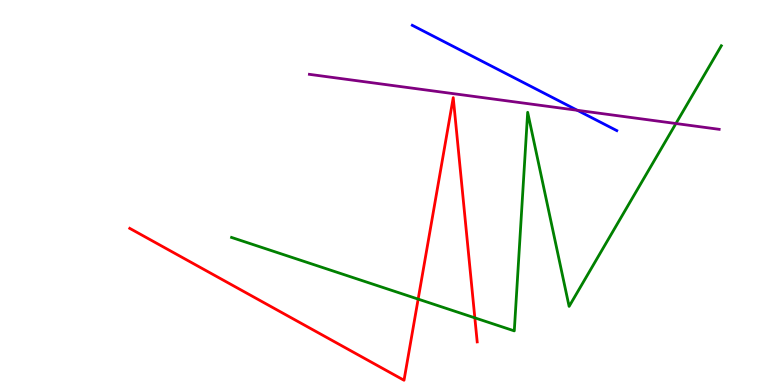[{'lines': ['blue', 'red'], 'intersections': []}, {'lines': ['green', 'red'], 'intersections': [{'x': 5.4, 'y': 2.23}, {'x': 6.13, 'y': 1.74}]}, {'lines': ['purple', 'red'], 'intersections': []}, {'lines': ['blue', 'green'], 'intersections': []}, {'lines': ['blue', 'purple'], 'intersections': [{'x': 7.45, 'y': 7.14}]}, {'lines': ['green', 'purple'], 'intersections': [{'x': 8.72, 'y': 6.79}]}]